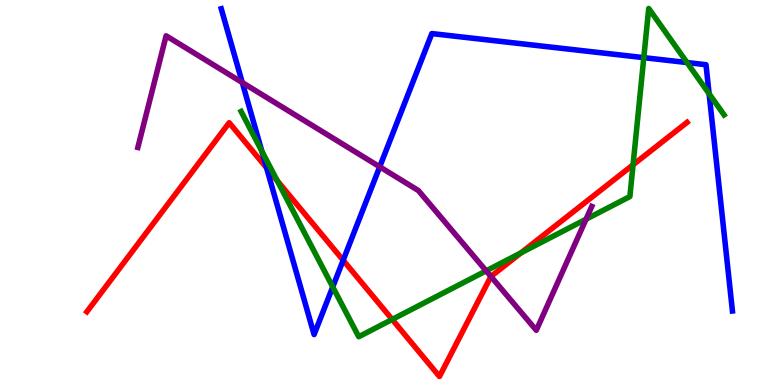[{'lines': ['blue', 'red'], 'intersections': [{'x': 3.44, 'y': 5.64}, {'x': 4.43, 'y': 3.24}]}, {'lines': ['green', 'red'], 'intersections': [{'x': 3.58, 'y': 5.3}, {'x': 5.06, 'y': 1.7}, {'x': 6.72, 'y': 3.43}, {'x': 8.17, 'y': 5.72}]}, {'lines': ['purple', 'red'], 'intersections': [{'x': 6.33, 'y': 2.82}]}, {'lines': ['blue', 'green'], 'intersections': [{'x': 3.38, 'y': 6.07}, {'x': 4.29, 'y': 2.55}, {'x': 8.31, 'y': 8.5}, {'x': 8.86, 'y': 8.38}, {'x': 9.15, 'y': 7.56}]}, {'lines': ['blue', 'purple'], 'intersections': [{'x': 3.13, 'y': 7.86}, {'x': 4.9, 'y': 5.67}]}, {'lines': ['green', 'purple'], 'intersections': [{'x': 6.27, 'y': 2.96}, {'x': 7.56, 'y': 4.31}]}]